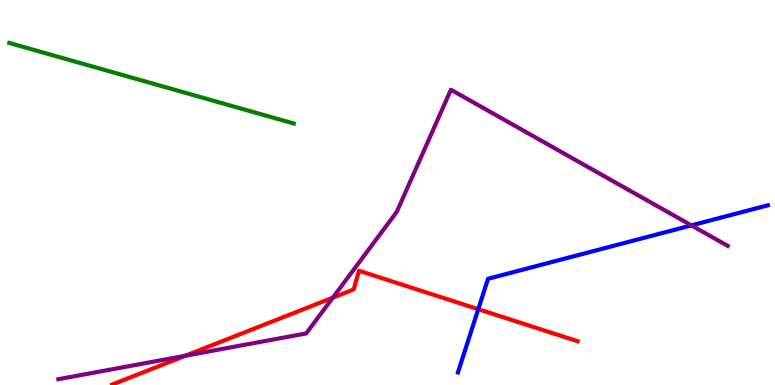[{'lines': ['blue', 'red'], 'intersections': [{'x': 6.17, 'y': 1.97}]}, {'lines': ['green', 'red'], 'intersections': []}, {'lines': ['purple', 'red'], 'intersections': [{'x': 2.39, 'y': 0.759}, {'x': 4.29, 'y': 2.27}]}, {'lines': ['blue', 'green'], 'intersections': []}, {'lines': ['blue', 'purple'], 'intersections': [{'x': 8.92, 'y': 4.15}]}, {'lines': ['green', 'purple'], 'intersections': []}]